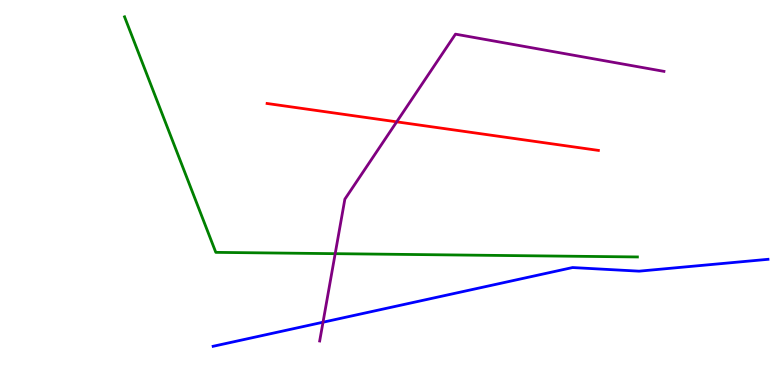[{'lines': ['blue', 'red'], 'intersections': []}, {'lines': ['green', 'red'], 'intersections': []}, {'lines': ['purple', 'red'], 'intersections': [{'x': 5.12, 'y': 6.84}]}, {'lines': ['blue', 'green'], 'intersections': []}, {'lines': ['blue', 'purple'], 'intersections': [{'x': 4.17, 'y': 1.63}]}, {'lines': ['green', 'purple'], 'intersections': [{'x': 4.33, 'y': 3.41}]}]